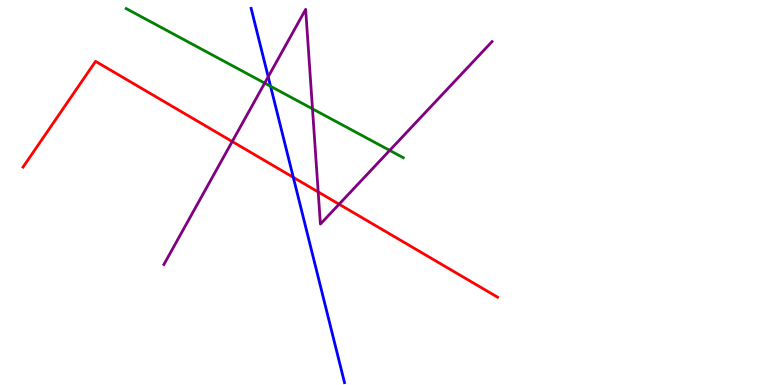[{'lines': ['blue', 'red'], 'intersections': [{'x': 3.78, 'y': 5.39}]}, {'lines': ['green', 'red'], 'intersections': []}, {'lines': ['purple', 'red'], 'intersections': [{'x': 3.0, 'y': 6.32}, {'x': 4.11, 'y': 5.01}, {'x': 4.38, 'y': 4.7}]}, {'lines': ['blue', 'green'], 'intersections': [{'x': 3.49, 'y': 7.76}]}, {'lines': ['blue', 'purple'], 'intersections': [{'x': 3.46, 'y': 8.01}]}, {'lines': ['green', 'purple'], 'intersections': [{'x': 3.42, 'y': 7.84}, {'x': 4.03, 'y': 7.17}, {'x': 5.03, 'y': 6.09}]}]